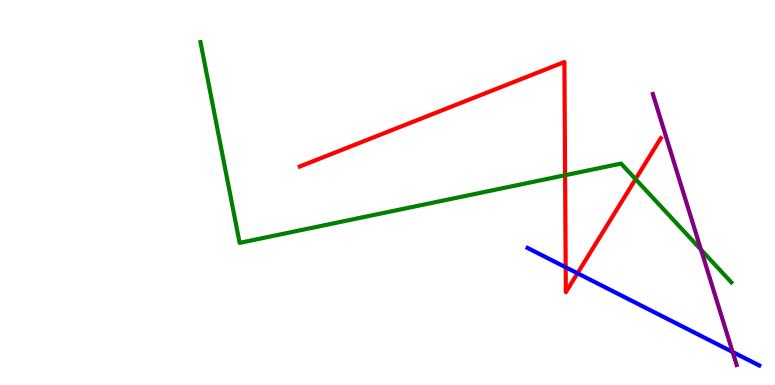[{'lines': ['blue', 'red'], 'intersections': [{'x': 7.3, 'y': 3.06}, {'x': 7.45, 'y': 2.9}]}, {'lines': ['green', 'red'], 'intersections': [{'x': 7.29, 'y': 5.45}, {'x': 8.2, 'y': 5.35}]}, {'lines': ['purple', 'red'], 'intersections': []}, {'lines': ['blue', 'green'], 'intersections': []}, {'lines': ['blue', 'purple'], 'intersections': [{'x': 9.45, 'y': 0.858}]}, {'lines': ['green', 'purple'], 'intersections': [{'x': 9.04, 'y': 3.52}]}]